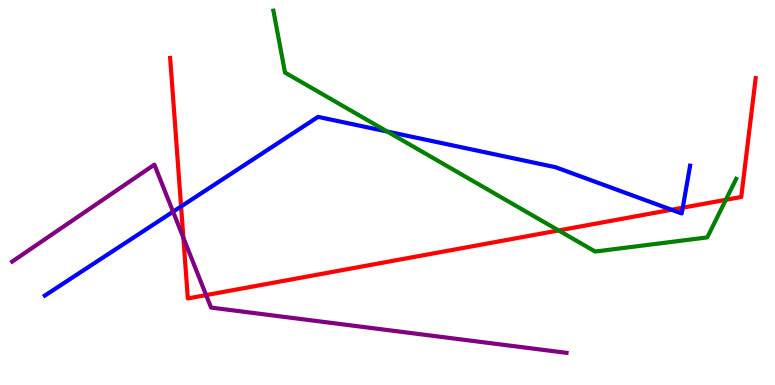[{'lines': ['blue', 'red'], 'intersections': [{'x': 2.34, 'y': 4.64}, {'x': 8.67, 'y': 4.55}, {'x': 8.81, 'y': 4.61}]}, {'lines': ['green', 'red'], 'intersections': [{'x': 7.21, 'y': 4.01}, {'x': 9.37, 'y': 4.81}]}, {'lines': ['purple', 'red'], 'intersections': [{'x': 2.37, 'y': 3.82}, {'x': 2.66, 'y': 2.34}]}, {'lines': ['blue', 'green'], 'intersections': [{'x': 5.0, 'y': 6.58}]}, {'lines': ['blue', 'purple'], 'intersections': [{'x': 2.23, 'y': 4.5}]}, {'lines': ['green', 'purple'], 'intersections': []}]